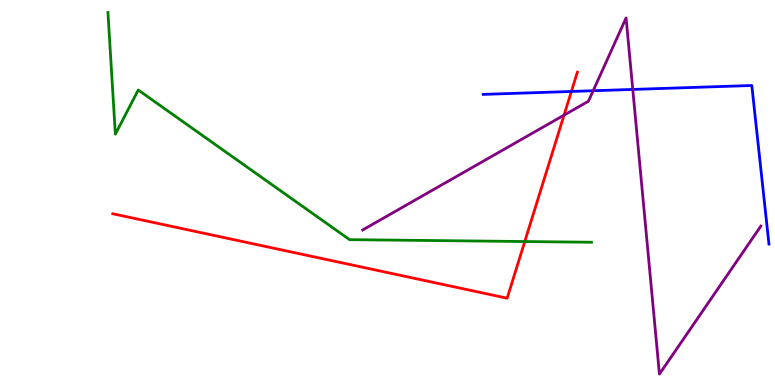[{'lines': ['blue', 'red'], 'intersections': [{'x': 7.37, 'y': 7.62}]}, {'lines': ['green', 'red'], 'intersections': [{'x': 6.77, 'y': 3.73}]}, {'lines': ['purple', 'red'], 'intersections': [{'x': 7.28, 'y': 7.01}]}, {'lines': ['blue', 'green'], 'intersections': []}, {'lines': ['blue', 'purple'], 'intersections': [{'x': 7.65, 'y': 7.64}, {'x': 8.16, 'y': 7.68}]}, {'lines': ['green', 'purple'], 'intersections': []}]